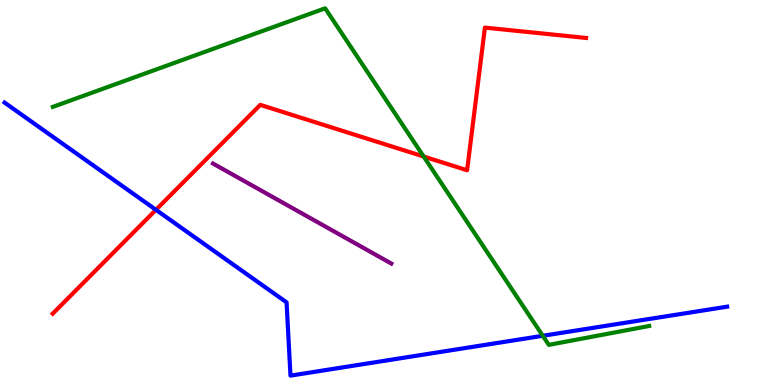[{'lines': ['blue', 'red'], 'intersections': [{'x': 2.01, 'y': 4.55}]}, {'lines': ['green', 'red'], 'intersections': [{'x': 5.47, 'y': 5.93}]}, {'lines': ['purple', 'red'], 'intersections': []}, {'lines': ['blue', 'green'], 'intersections': [{'x': 7.0, 'y': 1.28}]}, {'lines': ['blue', 'purple'], 'intersections': []}, {'lines': ['green', 'purple'], 'intersections': []}]